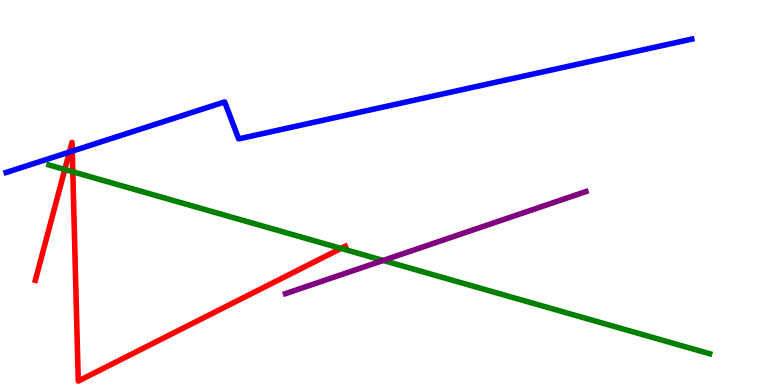[{'lines': ['blue', 'red'], 'intersections': [{'x': 0.896, 'y': 6.05}, {'x': 0.932, 'y': 6.07}]}, {'lines': ['green', 'red'], 'intersections': [{'x': 0.836, 'y': 5.6}, {'x': 0.939, 'y': 5.54}, {'x': 4.4, 'y': 3.55}]}, {'lines': ['purple', 'red'], 'intersections': []}, {'lines': ['blue', 'green'], 'intersections': []}, {'lines': ['blue', 'purple'], 'intersections': []}, {'lines': ['green', 'purple'], 'intersections': [{'x': 4.94, 'y': 3.24}]}]